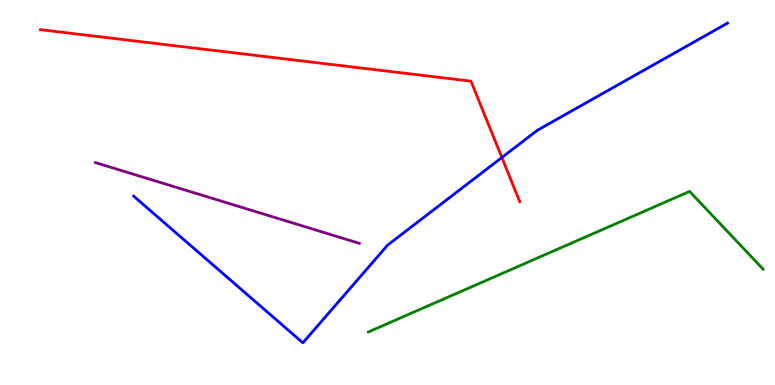[{'lines': ['blue', 'red'], 'intersections': [{'x': 6.48, 'y': 5.91}]}, {'lines': ['green', 'red'], 'intersections': []}, {'lines': ['purple', 'red'], 'intersections': []}, {'lines': ['blue', 'green'], 'intersections': []}, {'lines': ['blue', 'purple'], 'intersections': []}, {'lines': ['green', 'purple'], 'intersections': []}]